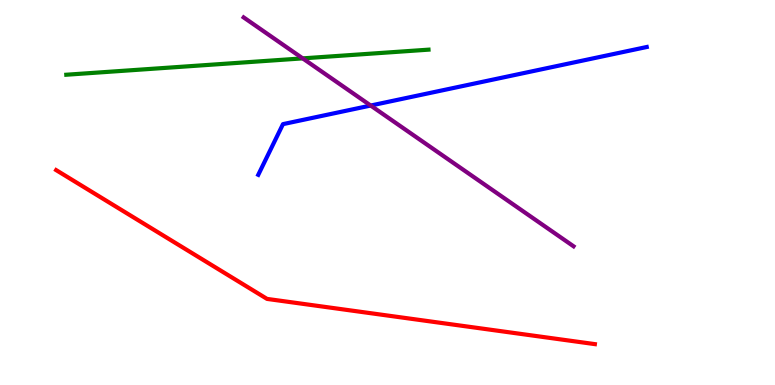[{'lines': ['blue', 'red'], 'intersections': []}, {'lines': ['green', 'red'], 'intersections': []}, {'lines': ['purple', 'red'], 'intersections': []}, {'lines': ['blue', 'green'], 'intersections': []}, {'lines': ['blue', 'purple'], 'intersections': [{'x': 4.78, 'y': 7.26}]}, {'lines': ['green', 'purple'], 'intersections': [{'x': 3.91, 'y': 8.48}]}]